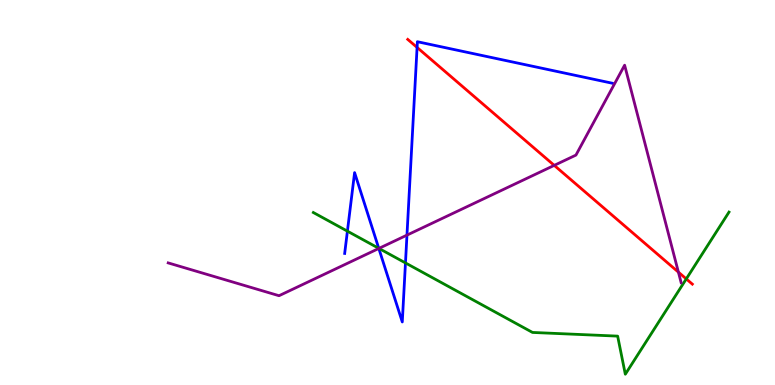[{'lines': ['blue', 'red'], 'intersections': [{'x': 5.38, 'y': 8.77}]}, {'lines': ['green', 'red'], 'intersections': [{'x': 8.86, 'y': 2.76}]}, {'lines': ['purple', 'red'], 'intersections': [{'x': 7.15, 'y': 5.7}, {'x': 8.75, 'y': 2.93}]}, {'lines': ['blue', 'green'], 'intersections': [{'x': 4.48, 'y': 4.0}, {'x': 4.89, 'y': 3.55}, {'x': 5.23, 'y': 3.17}]}, {'lines': ['blue', 'purple'], 'intersections': [{'x': 4.89, 'y': 3.55}, {'x': 5.25, 'y': 3.89}]}, {'lines': ['green', 'purple'], 'intersections': [{'x': 4.89, 'y': 3.55}]}]